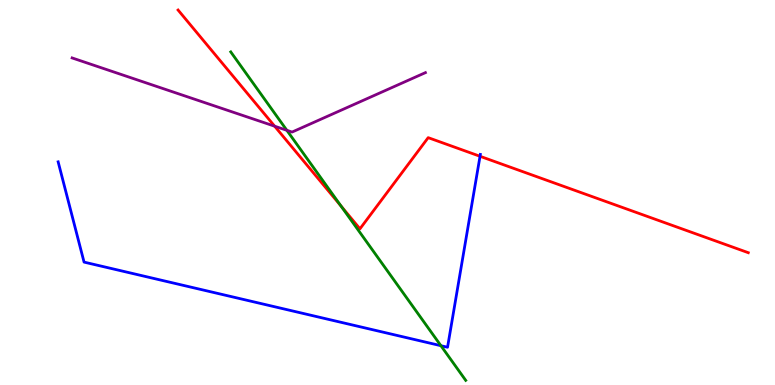[{'lines': ['blue', 'red'], 'intersections': [{'x': 6.19, 'y': 5.94}]}, {'lines': ['green', 'red'], 'intersections': [{'x': 4.4, 'y': 4.65}]}, {'lines': ['purple', 'red'], 'intersections': [{'x': 3.54, 'y': 6.72}]}, {'lines': ['blue', 'green'], 'intersections': [{'x': 5.69, 'y': 1.02}]}, {'lines': ['blue', 'purple'], 'intersections': []}, {'lines': ['green', 'purple'], 'intersections': [{'x': 3.7, 'y': 6.62}]}]